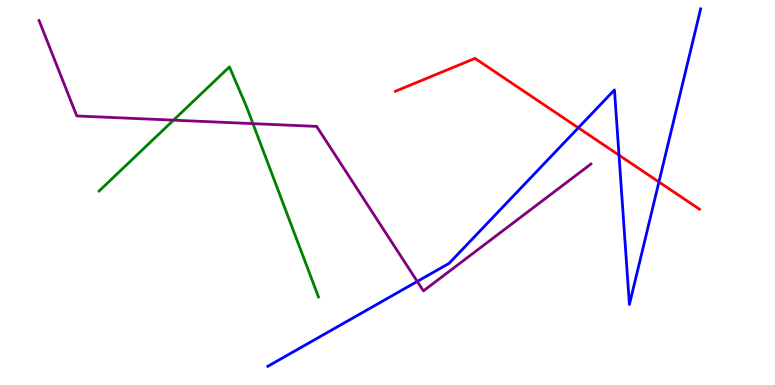[{'lines': ['blue', 'red'], 'intersections': [{'x': 7.46, 'y': 6.68}, {'x': 7.99, 'y': 5.97}, {'x': 8.5, 'y': 5.27}]}, {'lines': ['green', 'red'], 'intersections': []}, {'lines': ['purple', 'red'], 'intersections': []}, {'lines': ['blue', 'green'], 'intersections': []}, {'lines': ['blue', 'purple'], 'intersections': [{'x': 5.38, 'y': 2.69}]}, {'lines': ['green', 'purple'], 'intersections': [{'x': 2.24, 'y': 6.88}, {'x': 3.26, 'y': 6.79}]}]